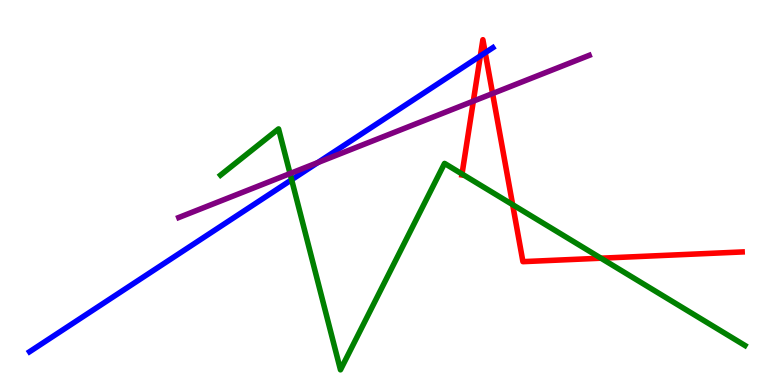[{'lines': ['blue', 'red'], 'intersections': [{'x': 6.2, 'y': 8.55}, {'x': 6.26, 'y': 8.63}]}, {'lines': ['green', 'red'], 'intersections': [{'x': 5.96, 'y': 5.48}, {'x': 6.61, 'y': 4.68}, {'x': 7.75, 'y': 3.29}]}, {'lines': ['purple', 'red'], 'intersections': [{'x': 6.11, 'y': 7.37}, {'x': 6.36, 'y': 7.57}]}, {'lines': ['blue', 'green'], 'intersections': [{'x': 3.76, 'y': 5.33}]}, {'lines': ['blue', 'purple'], 'intersections': [{'x': 4.1, 'y': 5.78}]}, {'lines': ['green', 'purple'], 'intersections': [{'x': 3.74, 'y': 5.49}]}]